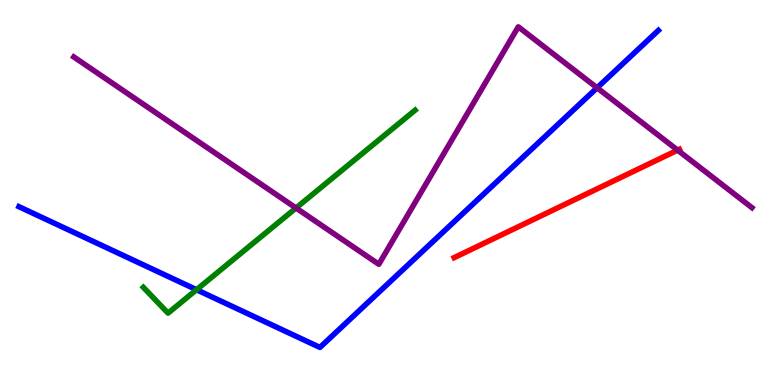[{'lines': ['blue', 'red'], 'intersections': []}, {'lines': ['green', 'red'], 'intersections': []}, {'lines': ['purple', 'red'], 'intersections': [{'x': 8.74, 'y': 6.1}]}, {'lines': ['blue', 'green'], 'intersections': [{'x': 2.54, 'y': 2.47}]}, {'lines': ['blue', 'purple'], 'intersections': [{'x': 7.7, 'y': 7.72}]}, {'lines': ['green', 'purple'], 'intersections': [{'x': 3.82, 'y': 4.6}]}]